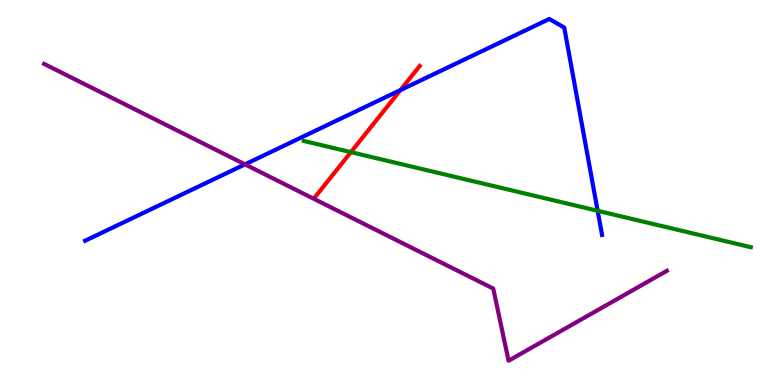[{'lines': ['blue', 'red'], 'intersections': [{'x': 5.17, 'y': 7.66}]}, {'lines': ['green', 'red'], 'intersections': [{'x': 4.53, 'y': 6.05}]}, {'lines': ['purple', 'red'], 'intersections': []}, {'lines': ['blue', 'green'], 'intersections': [{'x': 7.71, 'y': 4.52}]}, {'lines': ['blue', 'purple'], 'intersections': [{'x': 3.16, 'y': 5.73}]}, {'lines': ['green', 'purple'], 'intersections': []}]